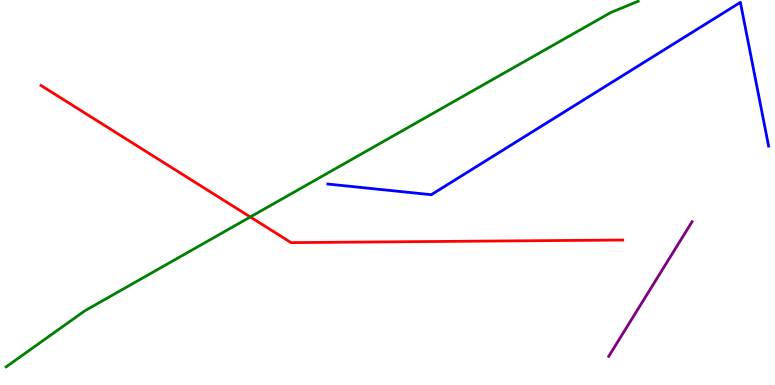[{'lines': ['blue', 'red'], 'intersections': []}, {'lines': ['green', 'red'], 'intersections': [{'x': 3.23, 'y': 4.36}]}, {'lines': ['purple', 'red'], 'intersections': []}, {'lines': ['blue', 'green'], 'intersections': []}, {'lines': ['blue', 'purple'], 'intersections': []}, {'lines': ['green', 'purple'], 'intersections': []}]